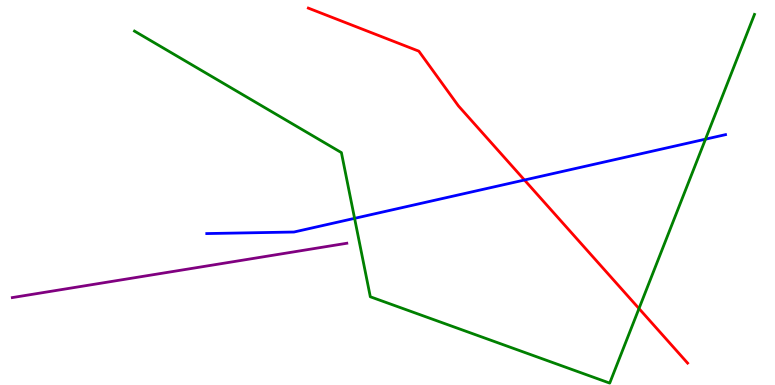[{'lines': ['blue', 'red'], 'intersections': [{'x': 6.77, 'y': 5.32}]}, {'lines': ['green', 'red'], 'intersections': [{'x': 8.25, 'y': 1.99}]}, {'lines': ['purple', 'red'], 'intersections': []}, {'lines': ['blue', 'green'], 'intersections': [{'x': 4.58, 'y': 4.33}, {'x': 9.1, 'y': 6.39}]}, {'lines': ['blue', 'purple'], 'intersections': []}, {'lines': ['green', 'purple'], 'intersections': []}]